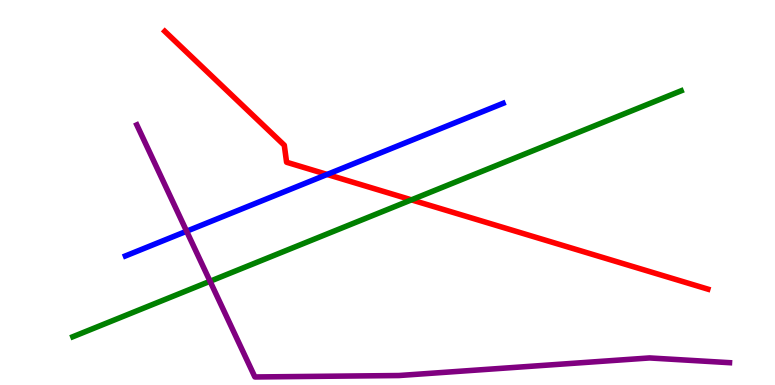[{'lines': ['blue', 'red'], 'intersections': [{'x': 4.22, 'y': 5.47}]}, {'lines': ['green', 'red'], 'intersections': [{'x': 5.31, 'y': 4.81}]}, {'lines': ['purple', 'red'], 'intersections': []}, {'lines': ['blue', 'green'], 'intersections': []}, {'lines': ['blue', 'purple'], 'intersections': [{'x': 2.41, 'y': 3.99}]}, {'lines': ['green', 'purple'], 'intersections': [{'x': 2.71, 'y': 2.69}]}]